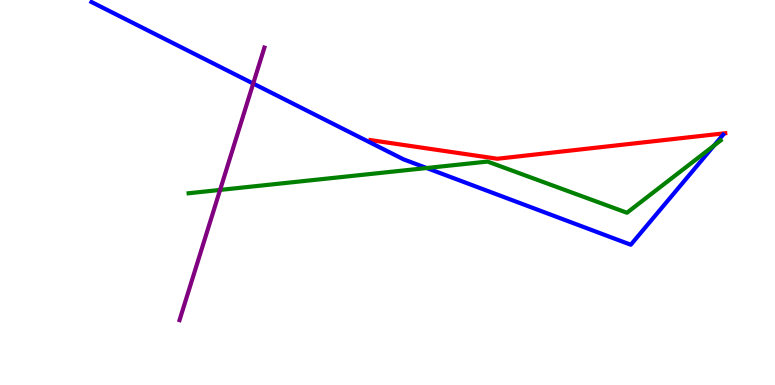[{'lines': ['blue', 'red'], 'intersections': []}, {'lines': ['green', 'red'], 'intersections': []}, {'lines': ['purple', 'red'], 'intersections': []}, {'lines': ['blue', 'green'], 'intersections': [{'x': 5.51, 'y': 5.64}, {'x': 9.21, 'y': 6.22}]}, {'lines': ['blue', 'purple'], 'intersections': [{'x': 3.27, 'y': 7.83}]}, {'lines': ['green', 'purple'], 'intersections': [{'x': 2.84, 'y': 5.07}]}]